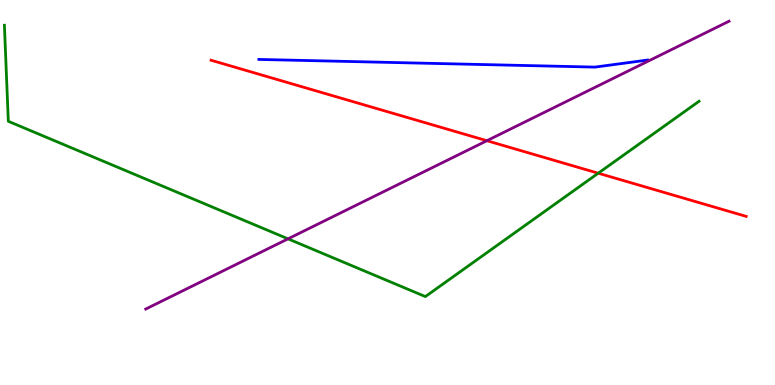[{'lines': ['blue', 'red'], 'intersections': []}, {'lines': ['green', 'red'], 'intersections': [{'x': 7.72, 'y': 5.5}]}, {'lines': ['purple', 'red'], 'intersections': [{'x': 6.28, 'y': 6.35}]}, {'lines': ['blue', 'green'], 'intersections': []}, {'lines': ['blue', 'purple'], 'intersections': []}, {'lines': ['green', 'purple'], 'intersections': [{'x': 3.72, 'y': 3.8}]}]